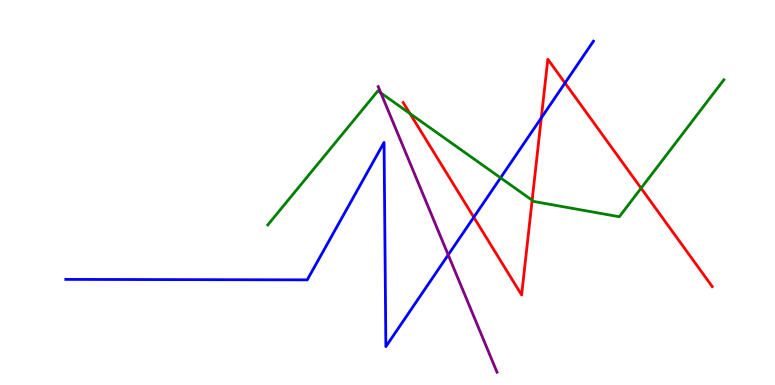[{'lines': ['blue', 'red'], 'intersections': [{'x': 6.11, 'y': 4.36}, {'x': 6.98, 'y': 6.94}, {'x': 7.29, 'y': 7.84}]}, {'lines': ['green', 'red'], 'intersections': [{'x': 5.29, 'y': 7.05}, {'x': 6.87, 'y': 4.8}, {'x': 8.27, 'y': 5.11}]}, {'lines': ['purple', 'red'], 'intersections': []}, {'lines': ['blue', 'green'], 'intersections': [{'x': 6.46, 'y': 5.38}]}, {'lines': ['blue', 'purple'], 'intersections': [{'x': 5.78, 'y': 3.38}]}, {'lines': ['green', 'purple'], 'intersections': [{'x': 4.91, 'y': 7.59}]}]